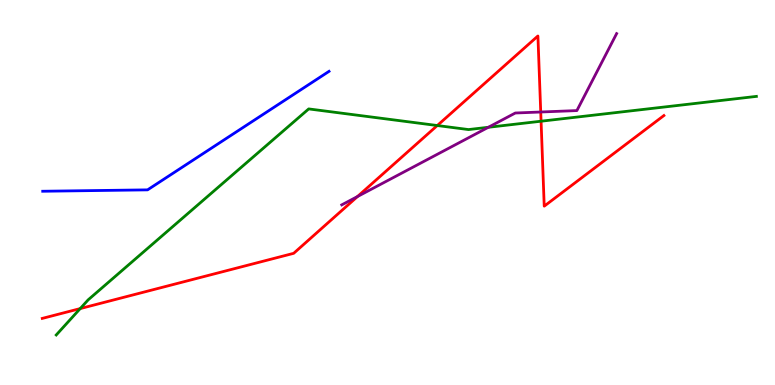[{'lines': ['blue', 'red'], 'intersections': []}, {'lines': ['green', 'red'], 'intersections': [{'x': 1.04, 'y': 1.98}, {'x': 5.64, 'y': 6.74}, {'x': 6.98, 'y': 6.85}]}, {'lines': ['purple', 'red'], 'intersections': [{'x': 4.61, 'y': 4.9}, {'x': 6.98, 'y': 7.09}]}, {'lines': ['blue', 'green'], 'intersections': []}, {'lines': ['blue', 'purple'], 'intersections': []}, {'lines': ['green', 'purple'], 'intersections': [{'x': 6.3, 'y': 6.69}]}]